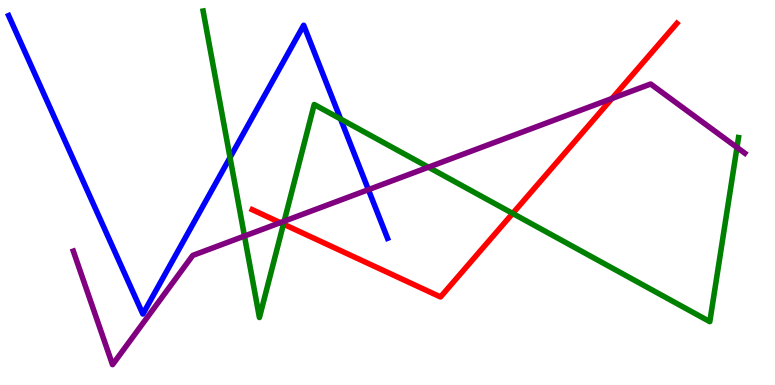[{'lines': ['blue', 'red'], 'intersections': []}, {'lines': ['green', 'red'], 'intersections': [{'x': 3.66, 'y': 4.18}, {'x': 6.62, 'y': 4.46}]}, {'lines': ['purple', 'red'], 'intersections': [{'x': 3.62, 'y': 4.22}, {'x': 7.9, 'y': 7.44}]}, {'lines': ['blue', 'green'], 'intersections': [{'x': 2.97, 'y': 5.91}, {'x': 4.39, 'y': 6.91}]}, {'lines': ['blue', 'purple'], 'intersections': [{'x': 4.75, 'y': 5.07}]}, {'lines': ['green', 'purple'], 'intersections': [{'x': 3.15, 'y': 3.87}, {'x': 3.67, 'y': 4.26}, {'x': 5.53, 'y': 5.66}, {'x': 9.51, 'y': 6.17}]}]